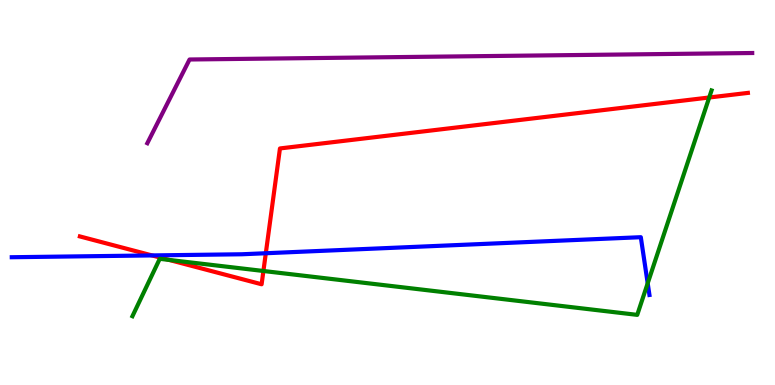[{'lines': ['blue', 'red'], 'intersections': [{'x': 1.96, 'y': 3.37}, {'x': 3.43, 'y': 3.42}]}, {'lines': ['green', 'red'], 'intersections': [{'x': 2.18, 'y': 3.25}, {'x': 3.4, 'y': 2.96}, {'x': 9.15, 'y': 7.47}]}, {'lines': ['purple', 'red'], 'intersections': []}, {'lines': ['blue', 'green'], 'intersections': [{'x': 8.36, 'y': 2.64}]}, {'lines': ['blue', 'purple'], 'intersections': []}, {'lines': ['green', 'purple'], 'intersections': []}]